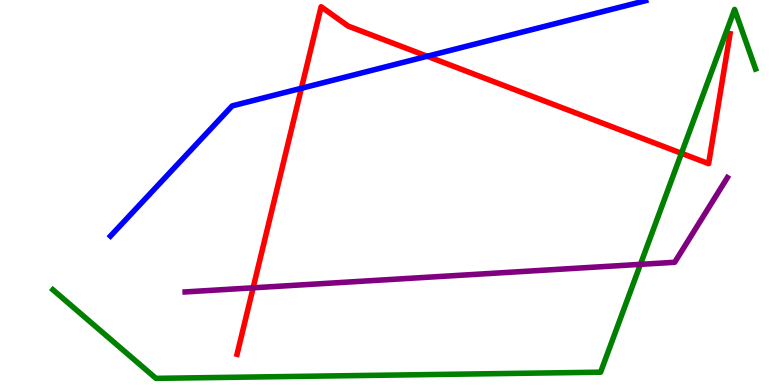[{'lines': ['blue', 'red'], 'intersections': [{'x': 3.89, 'y': 7.71}, {'x': 5.51, 'y': 8.54}]}, {'lines': ['green', 'red'], 'intersections': [{'x': 8.79, 'y': 6.02}]}, {'lines': ['purple', 'red'], 'intersections': [{'x': 3.27, 'y': 2.52}]}, {'lines': ['blue', 'green'], 'intersections': []}, {'lines': ['blue', 'purple'], 'intersections': []}, {'lines': ['green', 'purple'], 'intersections': [{'x': 8.26, 'y': 3.13}]}]